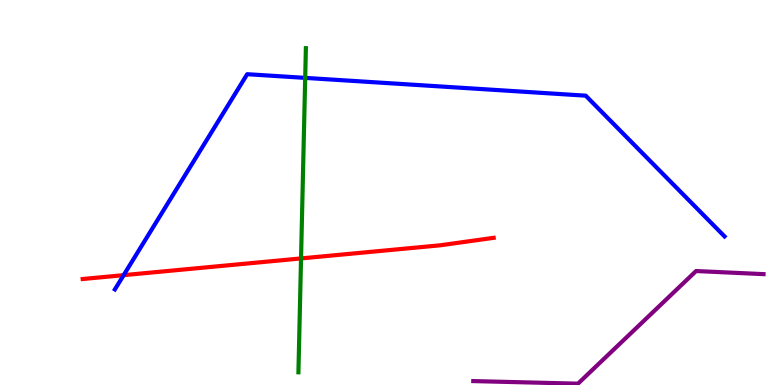[{'lines': ['blue', 'red'], 'intersections': [{'x': 1.6, 'y': 2.85}]}, {'lines': ['green', 'red'], 'intersections': [{'x': 3.88, 'y': 3.29}]}, {'lines': ['purple', 'red'], 'intersections': []}, {'lines': ['blue', 'green'], 'intersections': [{'x': 3.94, 'y': 7.98}]}, {'lines': ['blue', 'purple'], 'intersections': []}, {'lines': ['green', 'purple'], 'intersections': []}]